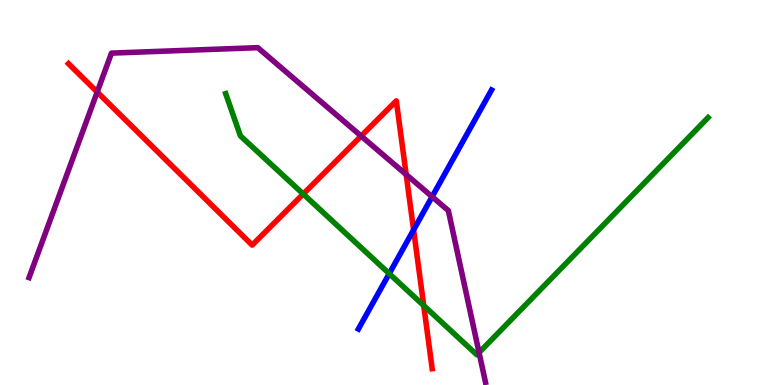[{'lines': ['blue', 'red'], 'intersections': [{'x': 5.34, 'y': 4.03}]}, {'lines': ['green', 'red'], 'intersections': [{'x': 3.91, 'y': 4.96}, {'x': 5.47, 'y': 2.06}]}, {'lines': ['purple', 'red'], 'intersections': [{'x': 1.25, 'y': 7.61}, {'x': 4.66, 'y': 6.47}, {'x': 5.24, 'y': 5.47}]}, {'lines': ['blue', 'green'], 'intersections': [{'x': 5.02, 'y': 2.89}]}, {'lines': ['blue', 'purple'], 'intersections': [{'x': 5.58, 'y': 4.89}]}, {'lines': ['green', 'purple'], 'intersections': [{'x': 6.18, 'y': 0.842}]}]